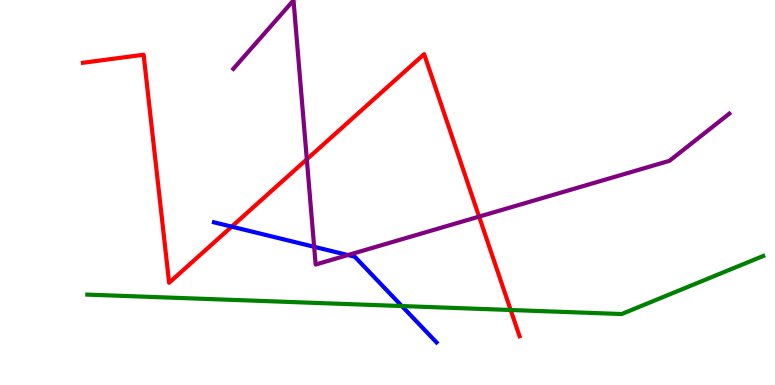[{'lines': ['blue', 'red'], 'intersections': [{'x': 2.99, 'y': 4.11}]}, {'lines': ['green', 'red'], 'intersections': [{'x': 6.59, 'y': 1.95}]}, {'lines': ['purple', 'red'], 'intersections': [{'x': 3.96, 'y': 5.86}, {'x': 6.18, 'y': 4.37}]}, {'lines': ['blue', 'green'], 'intersections': [{'x': 5.18, 'y': 2.05}]}, {'lines': ['blue', 'purple'], 'intersections': [{'x': 4.05, 'y': 3.59}, {'x': 4.49, 'y': 3.38}]}, {'lines': ['green', 'purple'], 'intersections': []}]